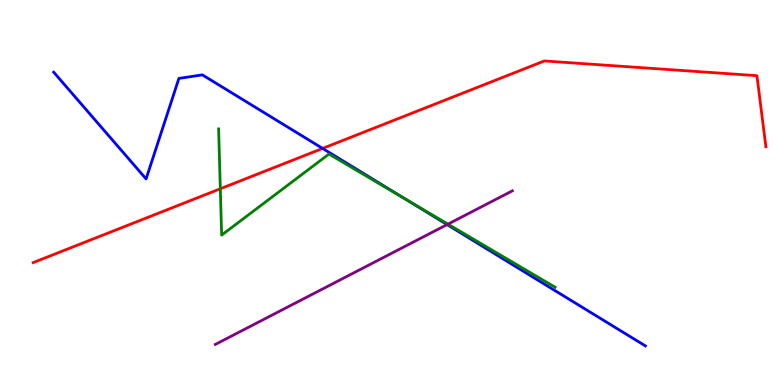[{'lines': ['blue', 'red'], 'intersections': [{'x': 4.16, 'y': 6.14}]}, {'lines': ['green', 'red'], 'intersections': [{'x': 2.84, 'y': 5.1}]}, {'lines': ['purple', 'red'], 'intersections': []}, {'lines': ['blue', 'green'], 'intersections': [{'x': 5.23, 'y': 4.83}]}, {'lines': ['blue', 'purple'], 'intersections': [{'x': 5.77, 'y': 4.17}]}, {'lines': ['green', 'purple'], 'intersections': [{'x': 5.78, 'y': 4.18}]}]